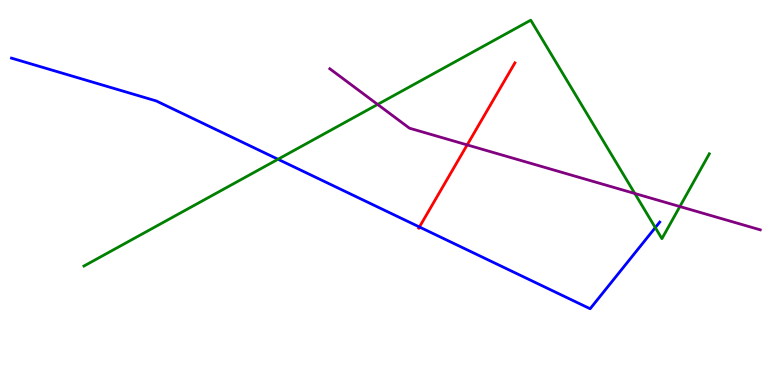[{'lines': ['blue', 'red'], 'intersections': [{'x': 5.41, 'y': 4.1}]}, {'lines': ['green', 'red'], 'intersections': []}, {'lines': ['purple', 'red'], 'intersections': [{'x': 6.03, 'y': 6.24}]}, {'lines': ['blue', 'green'], 'intersections': [{'x': 3.59, 'y': 5.86}, {'x': 8.46, 'y': 4.09}]}, {'lines': ['blue', 'purple'], 'intersections': []}, {'lines': ['green', 'purple'], 'intersections': [{'x': 4.87, 'y': 7.29}, {'x': 8.19, 'y': 4.97}, {'x': 8.77, 'y': 4.64}]}]